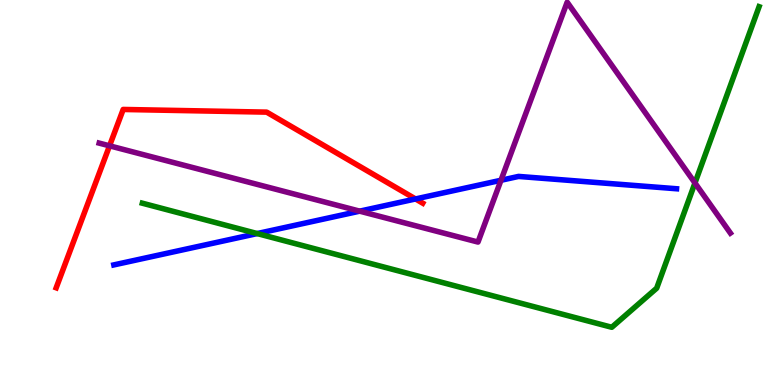[{'lines': ['blue', 'red'], 'intersections': [{'x': 5.36, 'y': 4.83}]}, {'lines': ['green', 'red'], 'intersections': []}, {'lines': ['purple', 'red'], 'intersections': [{'x': 1.41, 'y': 6.21}]}, {'lines': ['blue', 'green'], 'intersections': [{'x': 3.32, 'y': 3.93}]}, {'lines': ['blue', 'purple'], 'intersections': [{'x': 4.64, 'y': 4.52}, {'x': 6.46, 'y': 5.32}]}, {'lines': ['green', 'purple'], 'intersections': [{'x': 8.97, 'y': 5.25}]}]